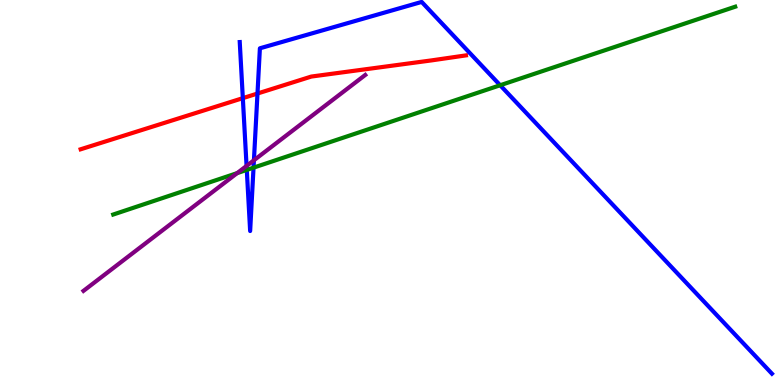[{'lines': ['blue', 'red'], 'intersections': [{'x': 3.13, 'y': 7.45}, {'x': 3.32, 'y': 7.57}]}, {'lines': ['green', 'red'], 'intersections': []}, {'lines': ['purple', 'red'], 'intersections': []}, {'lines': ['blue', 'green'], 'intersections': [{'x': 3.18, 'y': 5.59}, {'x': 3.27, 'y': 5.65}, {'x': 6.45, 'y': 7.79}]}, {'lines': ['blue', 'purple'], 'intersections': [{'x': 3.18, 'y': 5.69}, {'x': 3.28, 'y': 5.84}]}, {'lines': ['green', 'purple'], 'intersections': [{'x': 3.06, 'y': 5.5}]}]